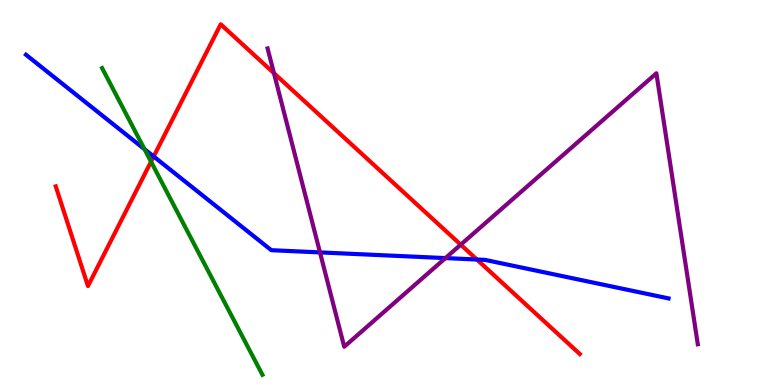[{'lines': ['blue', 'red'], 'intersections': [{'x': 1.98, 'y': 5.94}, {'x': 6.15, 'y': 3.26}]}, {'lines': ['green', 'red'], 'intersections': [{'x': 1.95, 'y': 5.8}]}, {'lines': ['purple', 'red'], 'intersections': [{'x': 3.53, 'y': 8.1}, {'x': 5.94, 'y': 3.64}]}, {'lines': ['blue', 'green'], 'intersections': [{'x': 1.86, 'y': 6.13}]}, {'lines': ['blue', 'purple'], 'intersections': [{'x': 4.13, 'y': 3.44}, {'x': 5.75, 'y': 3.3}]}, {'lines': ['green', 'purple'], 'intersections': []}]